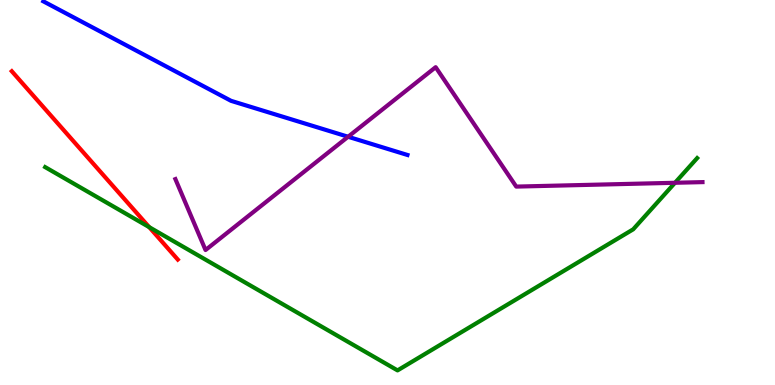[{'lines': ['blue', 'red'], 'intersections': []}, {'lines': ['green', 'red'], 'intersections': [{'x': 1.93, 'y': 4.1}]}, {'lines': ['purple', 'red'], 'intersections': []}, {'lines': ['blue', 'green'], 'intersections': []}, {'lines': ['blue', 'purple'], 'intersections': [{'x': 4.49, 'y': 6.45}]}, {'lines': ['green', 'purple'], 'intersections': [{'x': 8.71, 'y': 5.25}]}]